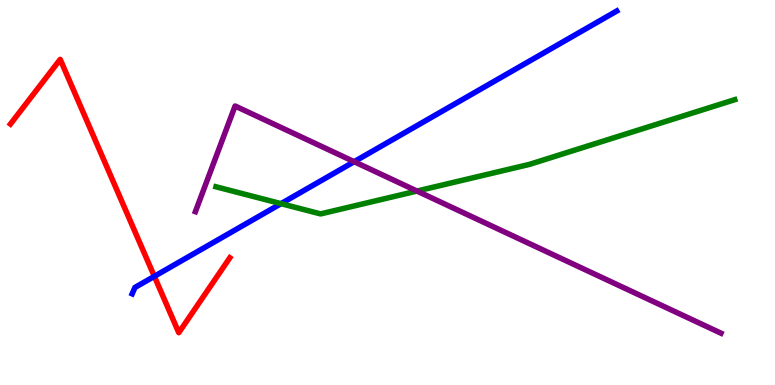[{'lines': ['blue', 'red'], 'intersections': [{'x': 1.99, 'y': 2.82}]}, {'lines': ['green', 'red'], 'intersections': []}, {'lines': ['purple', 'red'], 'intersections': []}, {'lines': ['blue', 'green'], 'intersections': [{'x': 3.63, 'y': 4.71}]}, {'lines': ['blue', 'purple'], 'intersections': [{'x': 4.57, 'y': 5.8}]}, {'lines': ['green', 'purple'], 'intersections': [{'x': 5.38, 'y': 5.04}]}]